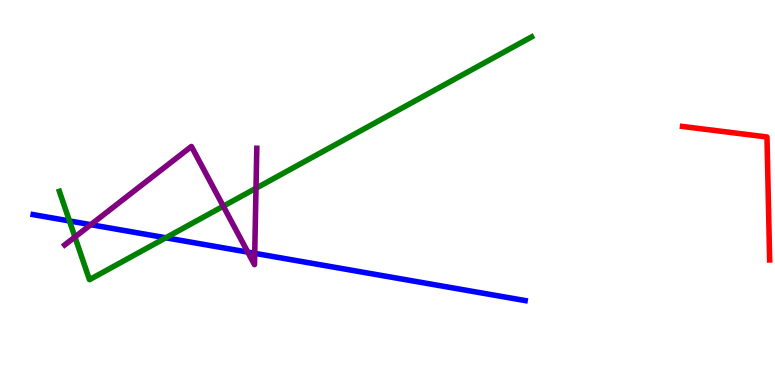[{'lines': ['blue', 'red'], 'intersections': []}, {'lines': ['green', 'red'], 'intersections': []}, {'lines': ['purple', 'red'], 'intersections': []}, {'lines': ['blue', 'green'], 'intersections': [{'x': 0.896, 'y': 4.26}, {'x': 2.14, 'y': 3.82}]}, {'lines': ['blue', 'purple'], 'intersections': [{'x': 1.17, 'y': 4.16}, {'x': 3.2, 'y': 3.45}, {'x': 3.29, 'y': 3.42}]}, {'lines': ['green', 'purple'], 'intersections': [{'x': 0.967, 'y': 3.84}, {'x': 2.88, 'y': 4.64}, {'x': 3.3, 'y': 5.11}]}]